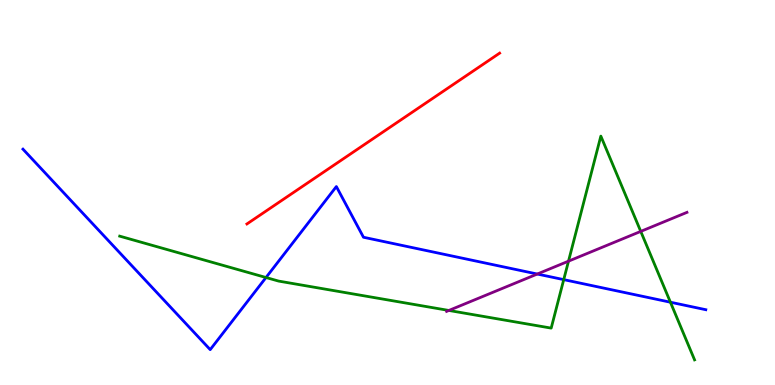[{'lines': ['blue', 'red'], 'intersections': []}, {'lines': ['green', 'red'], 'intersections': []}, {'lines': ['purple', 'red'], 'intersections': []}, {'lines': ['blue', 'green'], 'intersections': [{'x': 3.43, 'y': 2.79}, {'x': 7.27, 'y': 2.74}, {'x': 8.65, 'y': 2.15}]}, {'lines': ['blue', 'purple'], 'intersections': [{'x': 6.93, 'y': 2.88}]}, {'lines': ['green', 'purple'], 'intersections': [{'x': 5.79, 'y': 1.94}, {'x': 7.34, 'y': 3.22}, {'x': 8.27, 'y': 3.99}]}]